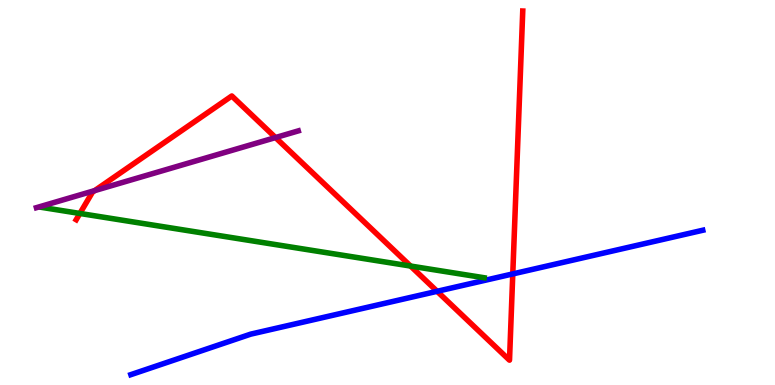[{'lines': ['blue', 'red'], 'intersections': [{'x': 5.64, 'y': 2.43}, {'x': 6.62, 'y': 2.89}]}, {'lines': ['green', 'red'], 'intersections': [{'x': 1.03, 'y': 4.46}, {'x': 5.3, 'y': 3.09}]}, {'lines': ['purple', 'red'], 'intersections': [{'x': 1.22, 'y': 5.05}, {'x': 3.56, 'y': 6.43}]}, {'lines': ['blue', 'green'], 'intersections': []}, {'lines': ['blue', 'purple'], 'intersections': []}, {'lines': ['green', 'purple'], 'intersections': []}]